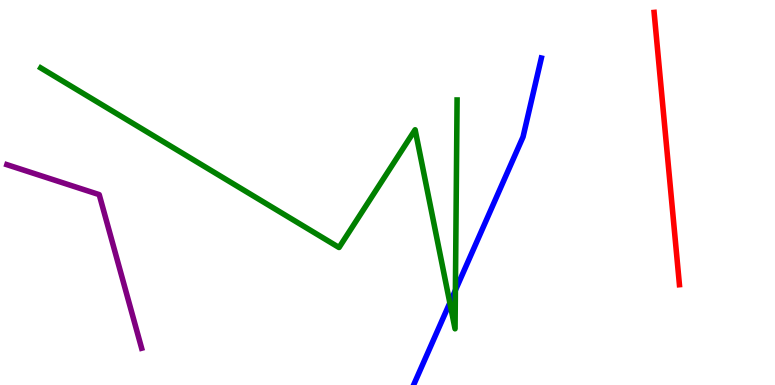[{'lines': ['blue', 'red'], 'intersections': []}, {'lines': ['green', 'red'], 'intersections': []}, {'lines': ['purple', 'red'], 'intersections': []}, {'lines': ['blue', 'green'], 'intersections': [{'x': 5.8, 'y': 2.13}, {'x': 5.88, 'y': 2.46}]}, {'lines': ['blue', 'purple'], 'intersections': []}, {'lines': ['green', 'purple'], 'intersections': []}]